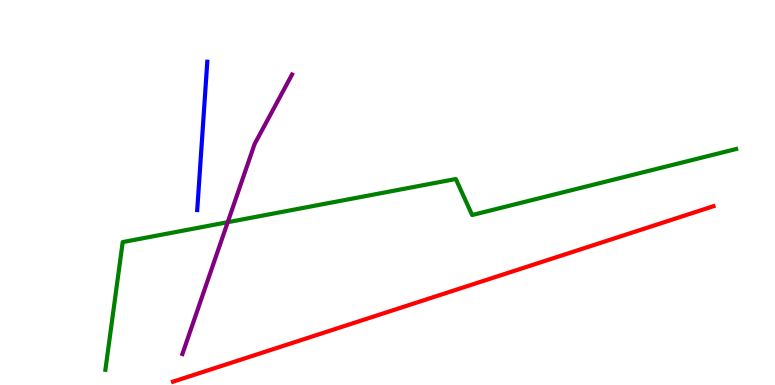[{'lines': ['blue', 'red'], 'intersections': []}, {'lines': ['green', 'red'], 'intersections': []}, {'lines': ['purple', 'red'], 'intersections': []}, {'lines': ['blue', 'green'], 'intersections': []}, {'lines': ['blue', 'purple'], 'intersections': []}, {'lines': ['green', 'purple'], 'intersections': [{'x': 2.94, 'y': 4.23}]}]